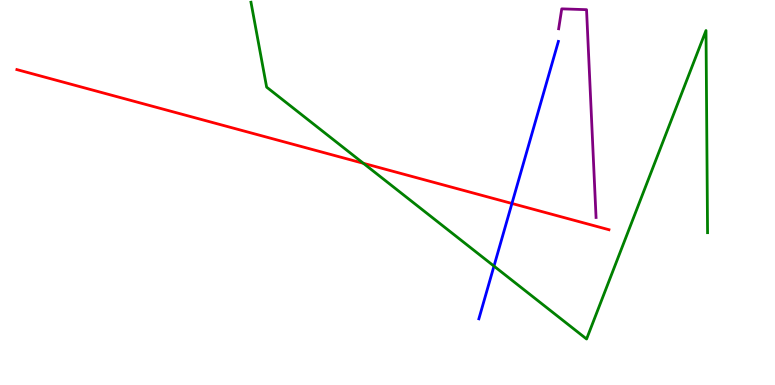[{'lines': ['blue', 'red'], 'intersections': [{'x': 6.61, 'y': 4.71}]}, {'lines': ['green', 'red'], 'intersections': [{'x': 4.69, 'y': 5.76}]}, {'lines': ['purple', 'red'], 'intersections': []}, {'lines': ['blue', 'green'], 'intersections': [{'x': 6.37, 'y': 3.09}]}, {'lines': ['blue', 'purple'], 'intersections': []}, {'lines': ['green', 'purple'], 'intersections': []}]